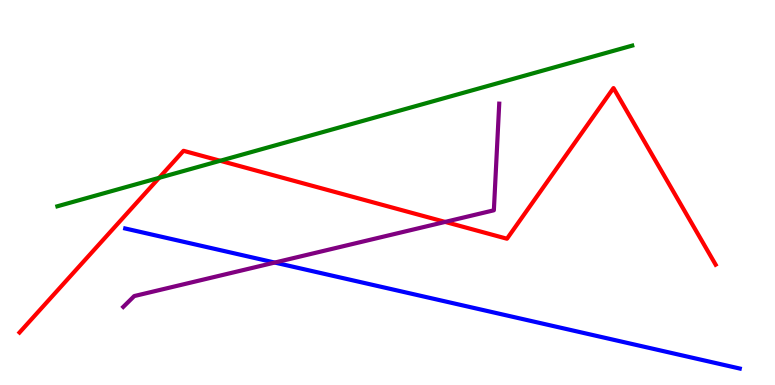[{'lines': ['blue', 'red'], 'intersections': []}, {'lines': ['green', 'red'], 'intersections': [{'x': 2.05, 'y': 5.38}, {'x': 2.84, 'y': 5.82}]}, {'lines': ['purple', 'red'], 'intersections': [{'x': 5.74, 'y': 4.24}]}, {'lines': ['blue', 'green'], 'intersections': []}, {'lines': ['blue', 'purple'], 'intersections': [{'x': 3.54, 'y': 3.18}]}, {'lines': ['green', 'purple'], 'intersections': []}]